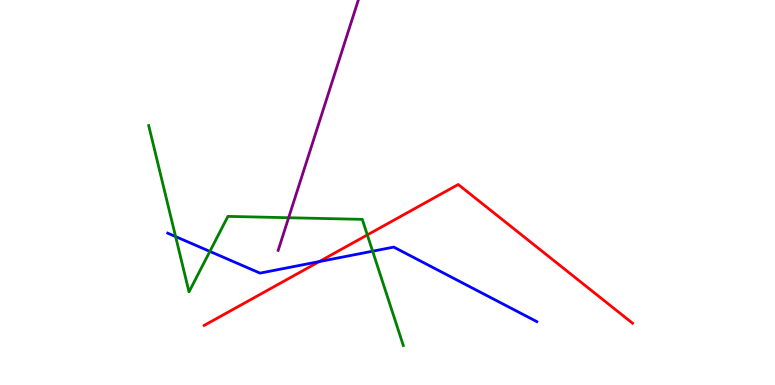[{'lines': ['blue', 'red'], 'intersections': [{'x': 4.12, 'y': 3.21}]}, {'lines': ['green', 'red'], 'intersections': [{'x': 4.74, 'y': 3.9}]}, {'lines': ['purple', 'red'], 'intersections': []}, {'lines': ['blue', 'green'], 'intersections': [{'x': 2.27, 'y': 3.86}, {'x': 2.71, 'y': 3.47}, {'x': 4.81, 'y': 3.48}]}, {'lines': ['blue', 'purple'], 'intersections': []}, {'lines': ['green', 'purple'], 'intersections': [{'x': 3.72, 'y': 4.34}]}]